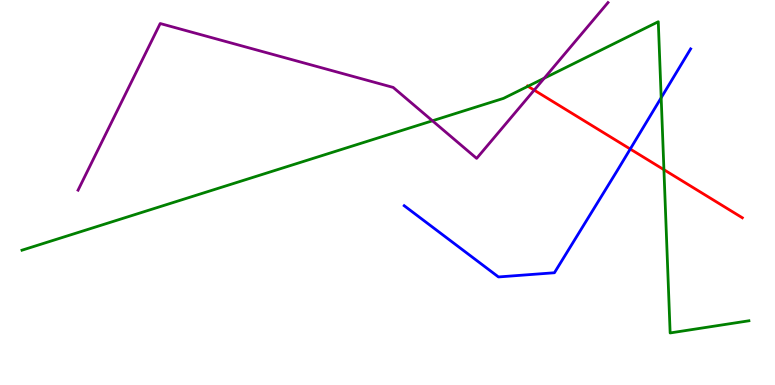[{'lines': ['blue', 'red'], 'intersections': [{'x': 8.13, 'y': 6.13}]}, {'lines': ['green', 'red'], 'intersections': [{'x': 6.81, 'y': 7.76}, {'x': 8.57, 'y': 5.59}]}, {'lines': ['purple', 'red'], 'intersections': [{'x': 6.89, 'y': 7.66}]}, {'lines': ['blue', 'green'], 'intersections': [{'x': 8.53, 'y': 7.46}]}, {'lines': ['blue', 'purple'], 'intersections': []}, {'lines': ['green', 'purple'], 'intersections': [{'x': 5.58, 'y': 6.86}, {'x': 7.02, 'y': 7.97}]}]